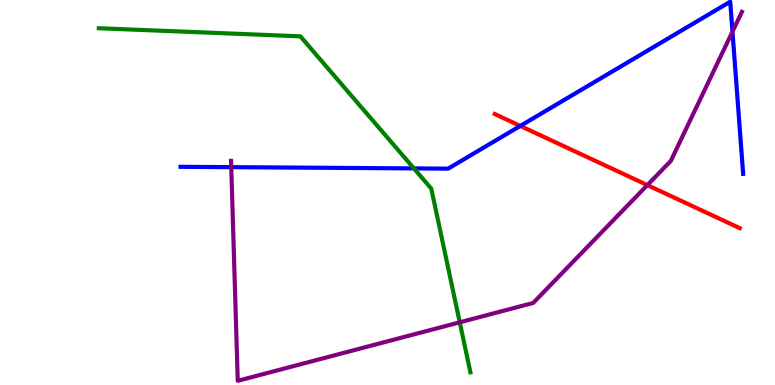[{'lines': ['blue', 'red'], 'intersections': [{'x': 6.71, 'y': 6.73}]}, {'lines': ['green', 'red'], 'intersections': []}, {'lines': ['purple', 'red'], 'intersections': [{'x': 8.35, 'y': 5.19}]}, {'lines': ['blue', 'green'], 'intersections': [{'x': 5.34, 'y': 5.63}]}, {'lines': ['blue', 'purple'], 'intersections': [{'x': 2.98, 'y': 5.66}, {'x': 9.45, 'y': 9.18}]}, {'lines': ['green', 'purple'], 'intersections': [{'x': 5.93, 'y': 1.63}]}]